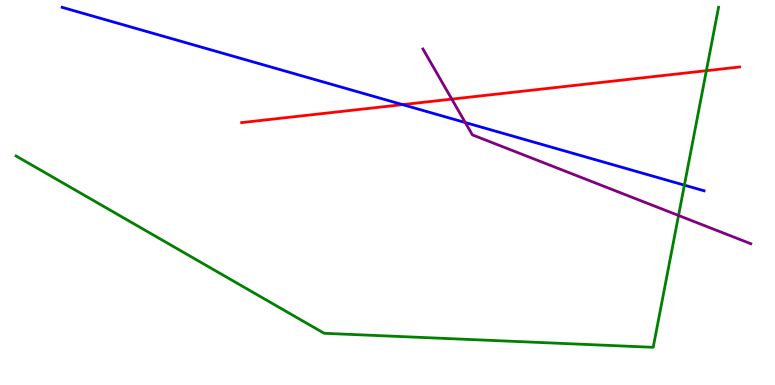[{'lines': ['blue', 'red'], 'intersections': [{'x': 5.19, 'y': 7.28}]}, {'lines': ['green', 'red'], 'intersections': [{'x': 9.11, 'y': 8.16}]}, {'lines': ['purple', 'red'], 'intersections': [{'x': 5.83, 'y': 7.43}]}, {'lines': ['blue', 'green'], 'intersections': [{'x': 8.83, 'y': 5.19}]}, {'lines': ['blue', 'purple'], 'intersections': [{'x': 6.0, 'y': 6.82}]}, {'lines': ['green', 'purple'], 'intersections': [{'x': 8.76, 'y': 4.4}]}]